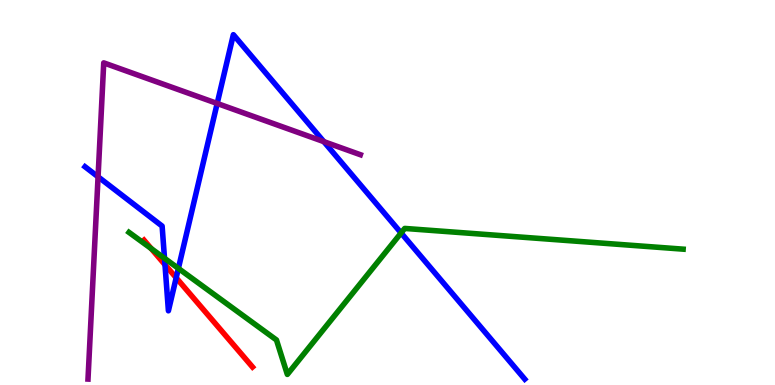[{'lines': ['blue', 'red'], 'intersections': [{'x': 2.13, 'y': 3.13}, {'x': 2.27, 'y': 2.79}]}, {'lines': ['green', 'red'], 'intersections': [{'x': 1.95, 'y': 3.54}]}, {'lines': ['purple', 'red'], 'intersections': []}, {'lines': ['blue', 'green'], 'intersections': [{'x': 2.12, 'y': 3.29}, {'x': 2.3, 'y': 3.03}, {'x': 5.18, 'y': 3.95}]}, {'lines': ['blue', 'purple'], 'intersections': [{'x': 1.27, 'y': 5.41}, {'x': 2.8, 'y': 7.31}, {'x': 4.18, 'y': 6.32}]}, {'lines': ['green', 'purple'], 'intersections': []}]